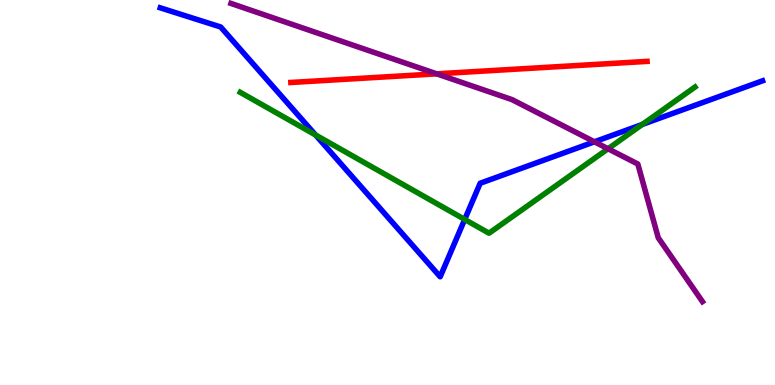[{'lines': ['blue', 'red'], 'intersections': []}, {'lines': ['green', 'red'], 'intersections': []}, {'lines': ['purple', 'red'], 'intersections': [{'x': 5.64, 'y': 8.08}]}, {'lines': ['blue', 'green'], 'intersections': [{'x': 4.07, 'y': 6.49}, {'x': 6.0, 'y': 4.3}, {'x': 8.29, 'y': 6.77}]}, {'lines': ['blue', 'purple'], 'intersections': [{'x': 7.67, 'y': 6.32}]}, {'lines': ['green', 'purple'], 'intersections': [{'x': 7.85, 'y': 6.14}]}]